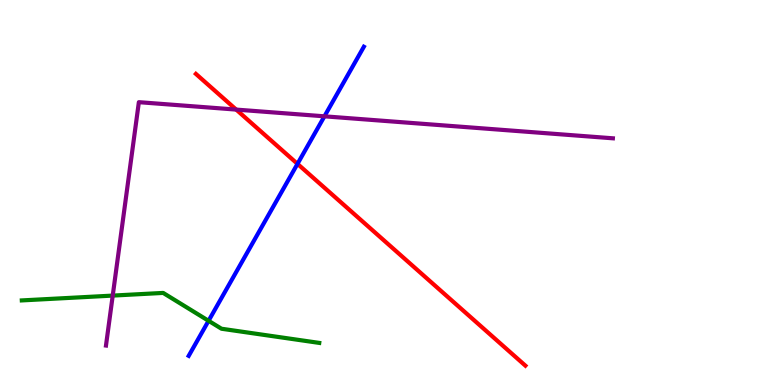[{'lines': ['blue', 'red'], 'intersections': [{'x': 3.84, 'y': 5.74}]}, {'lines': ['green', 'red'], 'intersections': []}, {'lines': ['purple', 'red'], 'intersections': [{'x': 3.05, 'y': 7.15}]}, {'lines': ['blue', 'green'], 'intersections': [{'x': 2.69, 'y': 1.67}]}, {'lines': ['blue', 'purple'], 'intersections': [{'x': 4.19, 'y': 6.98}]}, {'lines': ['green', 'purple'], 'intersections': [{'x': 1.45, 'y': 2.32}]}]